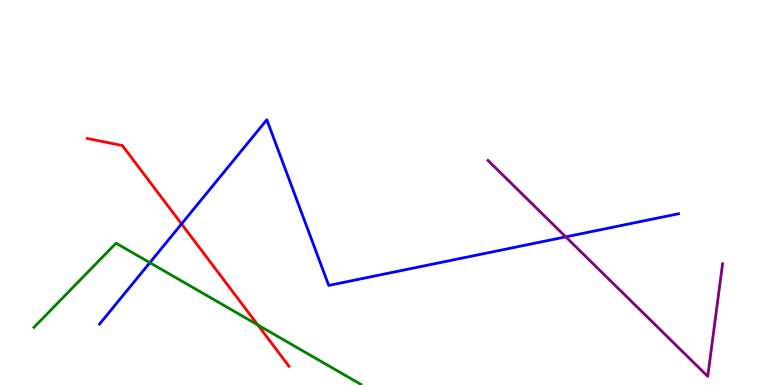[{'lines': ['blue', 'red'], 'intersections': [{'x': 2.34, 'y': 4.18}]}, {'lines': ['green', 'red'], 'intersections': [{'x': 3.33, 'y': 1.56}]}, {'lines': ['purple', 'red'], 'intersections': []}, {'lines': ['blue', 'green'], 'intersections': [{'x': 1.93, 'y': 3.18}]}, {'lines': ['blue', 'purple'], 'intersections': [{'x': 7.3, 'y': 3.85}]}, {'lines': ['green', 'purple'], 'intersections': []}]